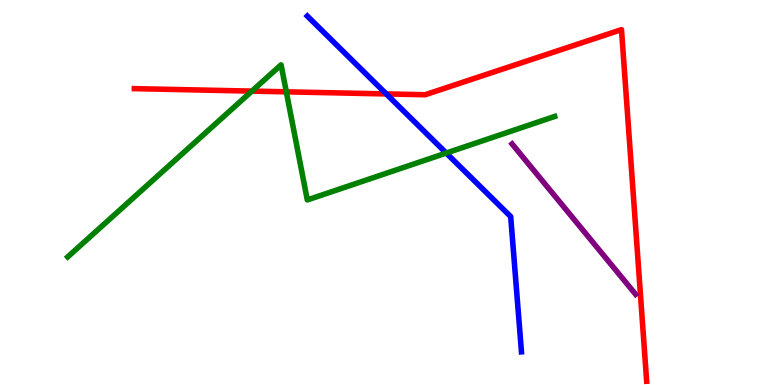[{'lines': ['blue', 'red'], 'intersections': [{'x': 4.98, 'y': 7.56}]}, {'lines': ['green', 'red'], 'intersections': [{'x': 3.25, 'y': 7.63}, {'x': 3.69, 'y': 7.61}]}, {'lines': ['purple', 'red'], 'intersections': []}, {'lines': ['blue', 'green'], 'intersections': [{'x': 5.76, 'y': 6.02}]}, {'lines': ['blue', 'purple'], 'intersections': []}, {'lines': ['green', 'purple'], 'intersections': []}]